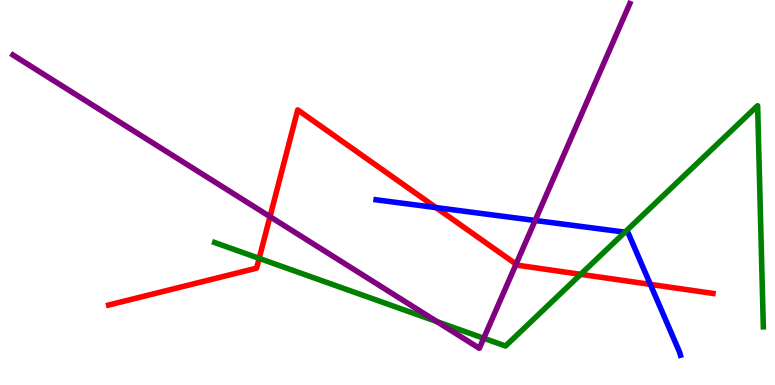[{'lines': ['blue', 'red'], 'intersections': [{'x': 5.63, 'y': 4.61}, {'x': 8.39, 'y': 2.61}]}, {'lines': ['green', 'red'], 'intersections': [{'x': 3.34, 'y': 3.29}, {'x': 7.49, 'y': 2.87}]}, {'lines': ['purple', 'red'], 'intersections': [{'x': 3.48, 'y': 4.37}, {'x': 6.66, 'y': 3.14}]}, {'lines': ['blue', 'green'], 'intersections': [{'x': 8.06, 'y': 3.97}]}, {'lines': ['blue', 'purple'], 'intersections': [{'x': 6.91, 'y': 4.27}]}, {'lines': ['green', 'purple'], 'intersections': [{'x': 5.64, 'y': 1.65}, {'x': 6.24, 'y': 1.21}]}]